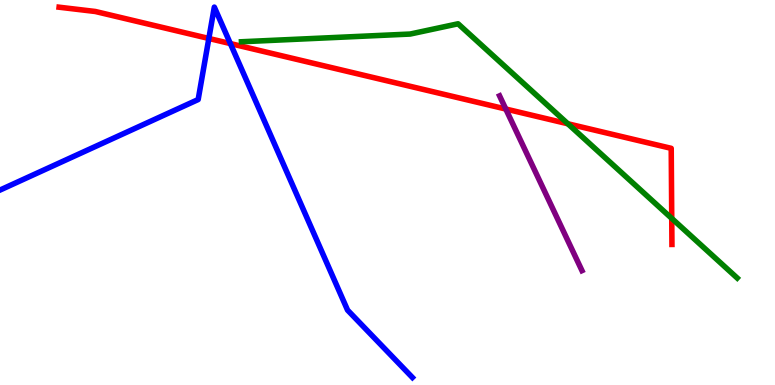[{'lines': ['blue', 'red'], 'intersections': [{'x': 2.69, 'y': 9.0}, {'x': 2.97, 'y': 8.87}]}, {'lines': ['green', 'red'], 'intersections': [{'x': 7.33, 'y': 6.79}, {'x': 8.67, 'y': 4.33}]}, {'lines': ['purple', 'red'], 'intersections': [{'x': 6.53, 'y': 7.17}]}, {'lines': ['blue', 'green'], 'intersections': []}, {'lines': ['blue', 'purple'], 'intersections': []}, {'lines': ['green', 'purple'], 'intersections': []}]